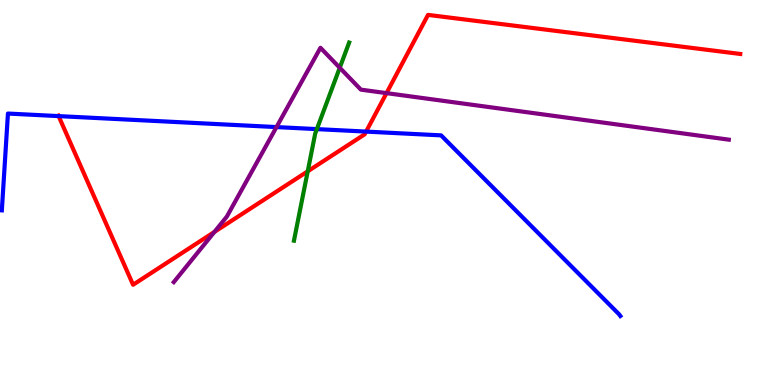[{'lines': ['blue', 'red'], 'intersections': [{'x': 0.756, 'y': 6.98}, {'x': 4.72, 'y': 6.58}]}, {'lines': ['green', 'red'], 'intersections': [{'x': 3.97, 'y': 5.55}]}, {'lines': ['purple', 'red'], 'intersections': [{'x': 2.77, 'y': 3.98}, {'x': 4.99, 'y': 7.58}]}, {'lines': ['blue', 'green'], 'intersections': [{'x': 4.09, 'y': 6.65}]}, {'lines': ['blue', 'purple'], 'intersections': [{'x': 3.57, 'y': 6.7}]}, {'lines': ['green', 'purple'], 'intersections': [{'x': 4.38, 'y': 8.24}]}]